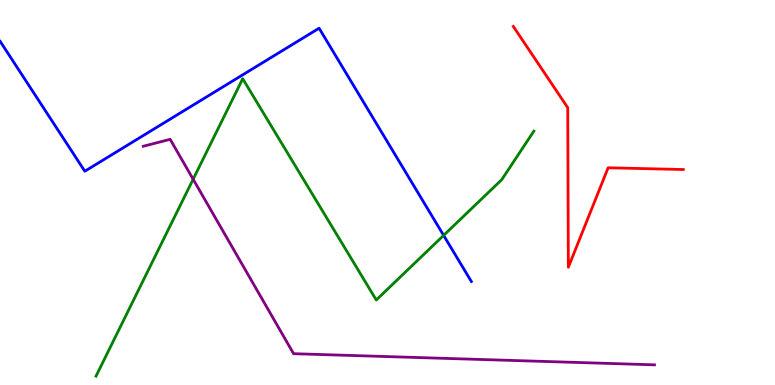[{'lines': ['blue', 'red'], 'intersections': []}, {'lines': ['green', 'red'], 'intersections': []}, {'lines': ['purple', 'red'], 'intersections': []}, {'lines': ['blue', 'green'], 'intersections': [{'x': 5.72, 'y': 3.89}]}, {'lines': ['blue', 'purple'], 'intersections': []}, {'lines': ['green', 'purple'], 'intersections': [{'x': 2.49, 'y': 5.34}]}]